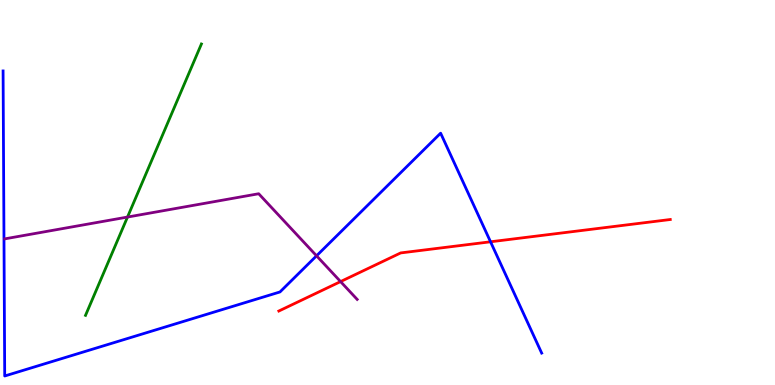[{'lines': ['blue', 'red'], 'intersections': [{'x': 6.33, 'y': 3.72}]}, {'lines': ['green', 'red'], 'intersections': []}, {'lines': ['purple', 'red'], 'intersections': [{'x': 4.39, 'y': 2.69}]}, {'lines': ['blue', 'green'], 'intersections': []}, {'lines': ['blue', 'purple'], 'intersections': [{'x': 4.08, 'y': 3.36}]}, {'lines': ['green', 'purple'], 'intersections': [{'x': 1.65, 'y': 4.36}]}]